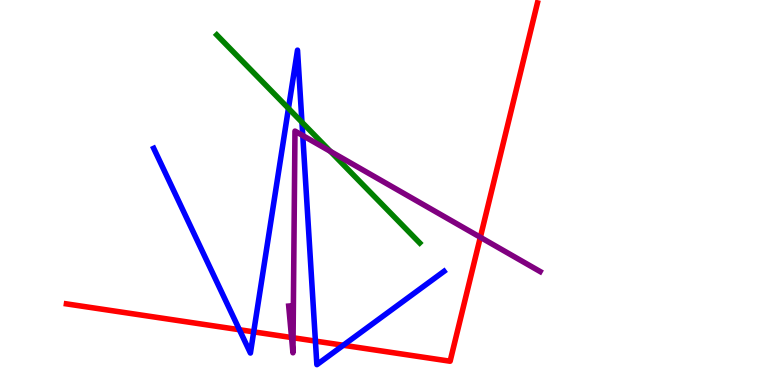[{'lines': ['blue', 'red'], 'intersections': [{'x': 3.09, 'y': 1.44}, {'x': 3.27, 'y': 1.38}, {'x': 4.07, 'y': 1.14}, {'x': 4.43, 'y': 1.03}]}, {'lines': ['green', 'red'], 'intersections': []}, {'lines': ['purple', 'red'], 'intersections': [{'x': 3.76, 'y': 1.23}, {'x': 3.78, 'y': 1.23}, {'x': 6.2, 'y': 3.84}]}, {'lines': ['blue', 'green'], 'intersections': [{'x': 3.72, 'y': 7.18}, {'x': 3.9, 'y': 6.83}]}, {'lines': ['blue', 'purple'], 'intersections': [{'x': 3.91, 'y': 6.48}]}, {'lines': ['green', 'purple'], 'intersections': [{'x': 4.26, 'y': 6.07}]}]